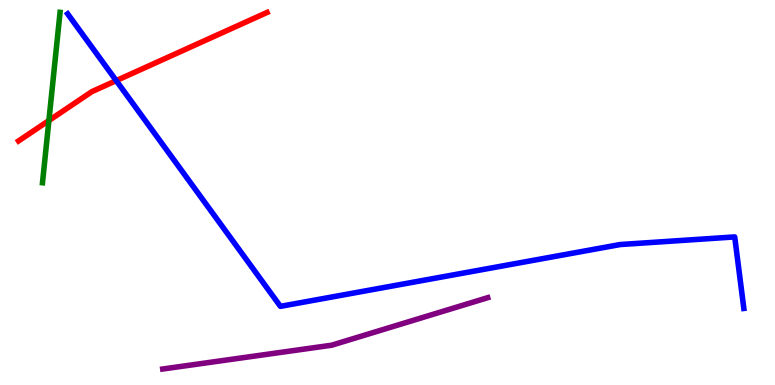[{'lines': ['blue', 'red'], 'intersections': [{'x': 1.5, 'y': 7.91}]}, {'lines': ['green', 'red'], 'intersections': [{'x': 0.631, 'y': 6.87}]}, {'lines': ['purple', 'red'], 'intersections': []}, {'lines': ['blue', 'green'], 'intersections': []}, {'lines': ['blue', 'purple'], 'intersections': []}, {'lines': ['green', 'purple'], 'intersections': []}]